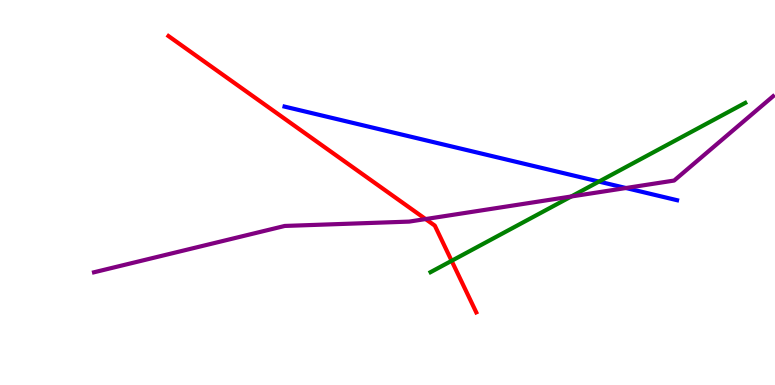[{'lines': ['blue', 'red'], 'intersections': []}, {'lines': ['green', 'red'], 'intersections': [{'x': 5.83, 'y': 3.23}]}, {'lines': ['purple', 'red'], 'intersections': [{'x': 5.49, 'y': 4.31}]}, {'lines': ['blue', 'green'], 'intersections': [{'x': 7.73, 'y': 5.28}]}, {'lines': ['blue', 'purple'], 'intersections': [{'x': 8.08, 'y': 5.12}]}, {'lines': ['green', 'purple'], 'intersections': [{'x': 7.37, 'y': 4.9}]}]